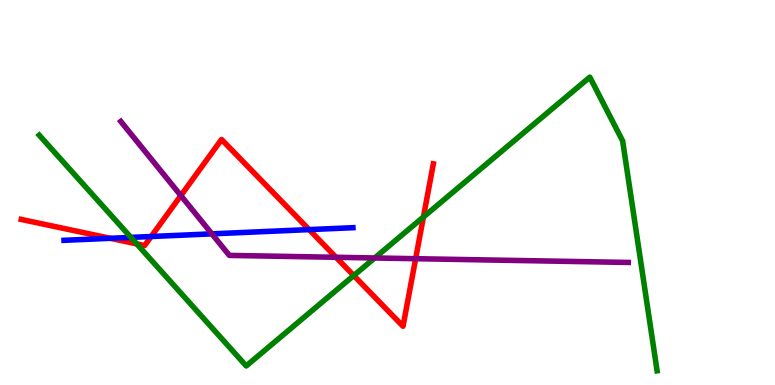[{'lines': ['blue', 'red'], 'intersections': [{'x': 1.42, 'y': 3.81}, {'x': 1.95, 'y': 3.86}, {'x': 3.99, 'y': 4.04}]}, {'lines': ['green', 'red'], 'intersections': [{'x': 1.76, 'y': 3.66}, {'x': 4.56, 'y': 2.84}, {'x': 5.46, 'y': 4.36}]}, {'lines': ['purple', 'red'], 'intersections': [{'x': 2.33, 'y': 4.92}, {'x': 4.34, 'y': 3.32}, {'x': 5.36, 'y': 3.28}]}, {'lines': ['blue', 'green'], 'intersections': [{'x': 1.69, 'y': 3.83}]}, {'lines': ['blue', 'purple'], 'intersections': [{'x': 2.73, 'y': 3.93}]}, {'lines': ['green', 'purple'], 'intersections': [{'x': 4.83, 'y': 3.3}]}]